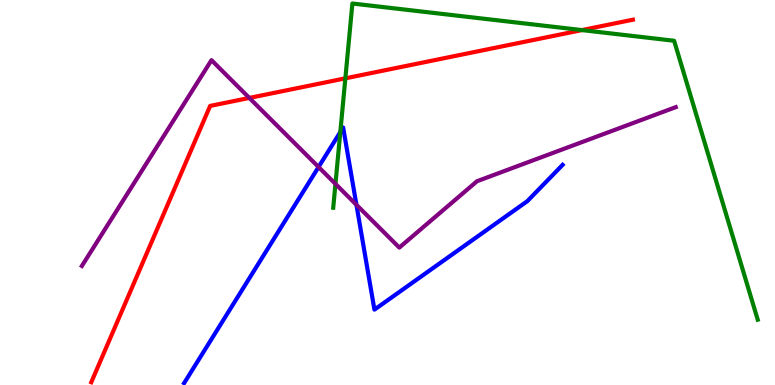[{'lines': ['blue', 'red'], 'intersections': []}, {'lines': ['green', 'red'], 'intersections': [{'x': 4.46, 'y': 7.97}, {'x': 7.51, 'y': 9.22}]}, {'lines': ['purple', 'red'], 'intersections': [{'x': 3.22, 'y': 7.46}]}, {'lines': ['blue', 'green'], 'intersections': [{'x': 4.39, 'y': 6.57}]}, {'lines': ['blue', 'purple'], 'intersections': [{'x': 4.11, 'y': 5.66}, {'x': 4.6, 'y': 4.68}]}, {'lines': ['green', 'purple'], 'intersections': [{'x': 4.33, 'y': 5.22}]}]